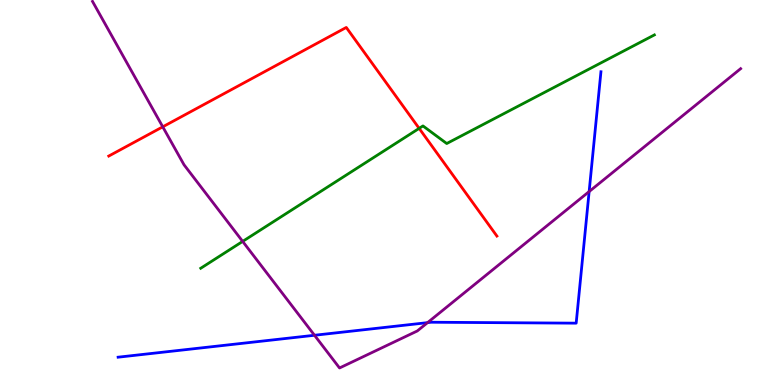[{'lines': ['blue', 'red'], 'intersections': []}, {'lines': ['green', 'red'], 'intersections': [{'x': 5.41, 'y': 6.67}]}, {'lines': ['purple', 'red'], 'intersections': [{'x': 2.1, 'y': 6.71}]}, {'lines': ['blue', 'green'], 'intersections': []}, {'lines': ['blue', 'purple'], 'intersections': [{'x': 4.06, 'y': 1.29}, {'x': 5.52, 'y': 1.62}, {'x': 7.6, 'y': 5.02}]}, {'lines': ['green', 'purple'], 'intersections': [{'x': 3.13, 'y': 3.73}]}]